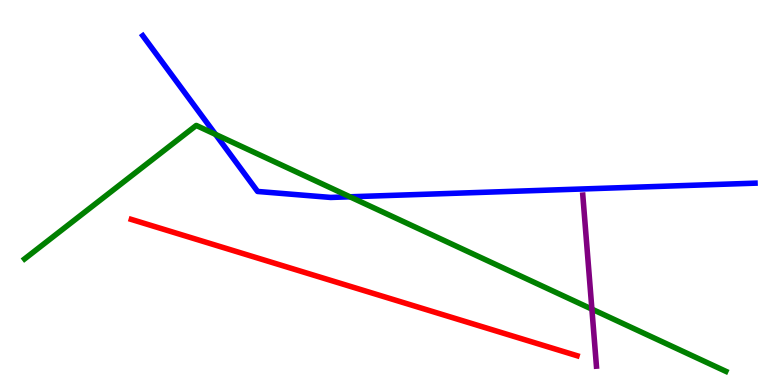[{'lines': ['blue', 'red'], 'intersections': []}, {'lines': ['green', 'red'], 'intersections': []}, {'lines': ['purple', 'red'], 'intersections': []}, {'lines': ['blue', 'green'], 'intersections': [{'x': 2.78, 'y': 6.51}, {'x': 4.52, 'y': 4.89}]}, {'lines': ['blue', 'purple'], 'intersections': []}, {'lines': ['green', 'purple'], 'intersections': [{'x': 7.64, 'y': 1.97}]}]